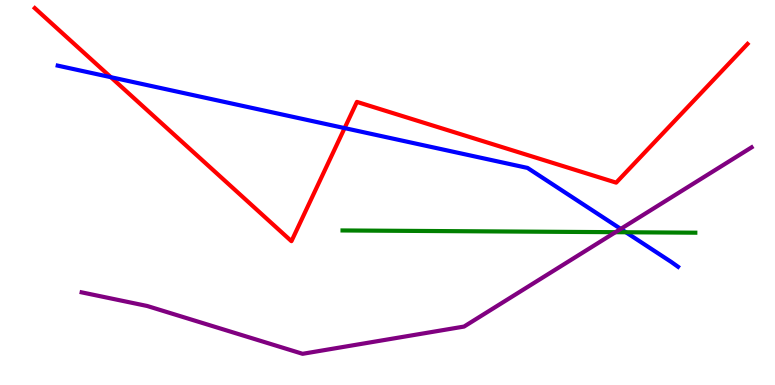[{'lines': ['blue', 'red'], 'intersections': [{'x': 1.43, 'y': 7.99}, {'x': 4.45, 'y': 6.67}]}, {'lines': ['green', 'red'], 'intersections': []}, {'lines': ['purple', 'red'], 'intersections': []}, {'lines': ['blue', 'green'], 'intersections': [{'x': 8.08, 'y': 3.97}]}, {'lines': ['blue', 'purple'], 'intersections': [{'x': 8.01, 'y': 4.05}]}, {'lines': ['green', 'purple'], 'intersections': [{'x': 7.94, 'y': 3.97}]}]